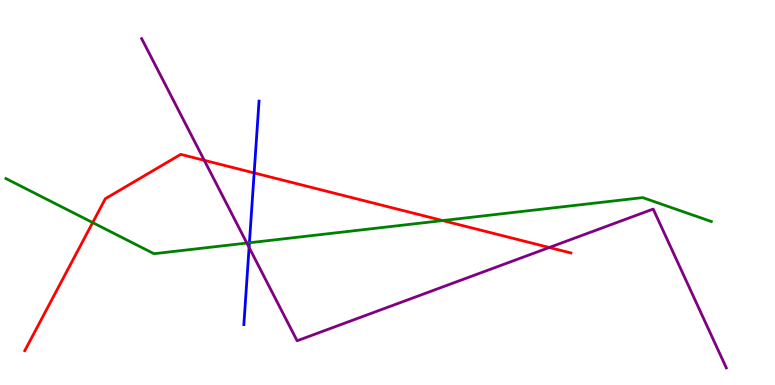[{'lines': ['blue', 'red'], 'intersections': [{'x': 3.28, 'y': 5.51}]}, {'lines': ['green', 'red'], 'intersections': [{'x': 1.2, 'y': 4.22}, {'x': 5.71, 'y': 4.27}]}, {'lines': ['purple', 'red'], 'intersections': [{'x': 2.64, 'y': 5.84}, {'x': 7.09, 'y': 3.57}]}, {'lines': ['blue', 'green'], 'intersections': [{'x': 3.22, 'y': 3.69}]}, {'lines': ['blue', 'purple'], 'intersections': [{'x': 3.21, 'y': 3.57}]}, {'lines': ['green', 'purple'], 'intersections': [{'x': 3.19, 'y': 3.69}]}]